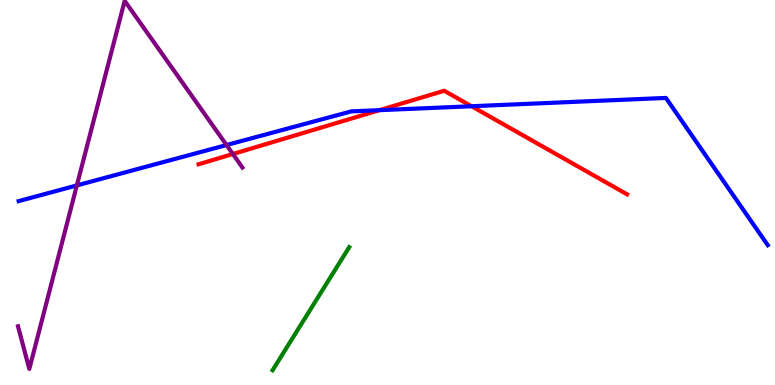[{'lines': ['blue', 'red'], 'intersections': [{'x': 4.9, 'y': 7.14}, {'x': 6.08, 'y': 7.24}]}, {'lines': ['green', 'red'], 'intersections': []}, {'lines': ['purple', 'red'], 'intersections': [{'x': 3.0, 'y': 6.0}]}, {'lines': ['blue', 'green'], 'intersections': []}, {'lines': ['blue', 'purple'], 'intersections': [{'x': 0.992, 'y': 5.18}, {'x': 2.92, 'y': 6.23}]}, {'lines': ['green', 'purple'], 'intersections': []}]